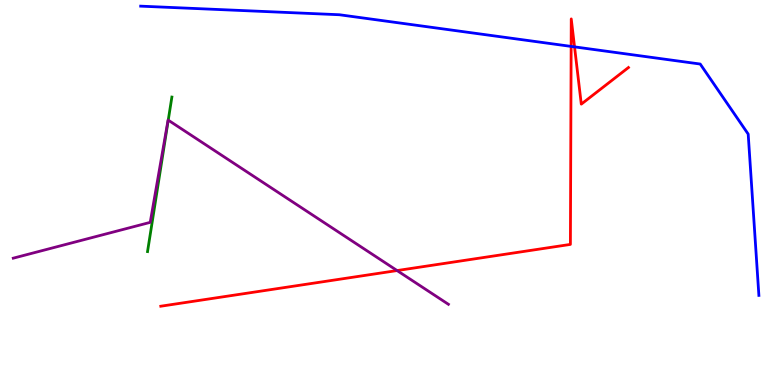[{'lines': ['blue', 'red'], 'intersections': [{'x': 7.37, 'y': 8.79}, {'x': 7.41, 'y': 8.78}]}, {'lines': ['green', 'red'], 'intersections': []}, {'lines': ['purple', 'red'], 'intersections': [{'x': 5.12, 'y': 2.97}]}, {'lines': ['blue', 'green'], 'intersections': []}, {'lines': ['blue', 'purple'], 'intersections': []}, {'lines': ['green', 'purple'], 'intersections': [{'x': 2.17, 'y': 6.88}]}]